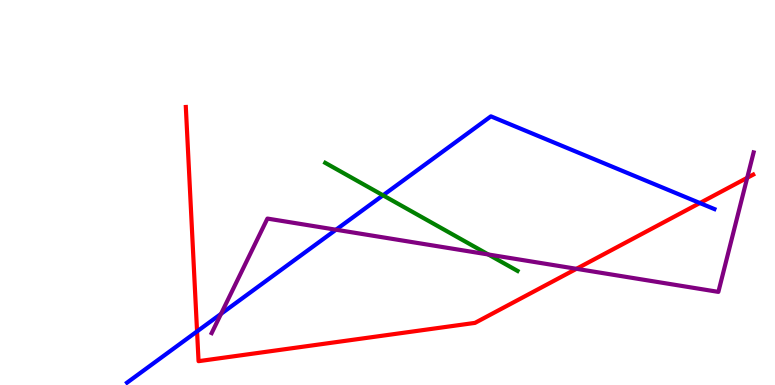[{'lines': ['blue', 'red'], 'intersections': [{'x': 2.54, 'y': 1.39}, {'x': 9.03, 'y': 4.73}]}, {'lines': ['green', 'red'], 'intersections': []}, {'lines': ['purple', 'red'], 'intersections': [{'x': 7.44, 'y': 3.02}, {'x': 9.64, 'y': 5.38}]}, {'lines': ['blue', 'green'], 'intersections': [{'x': 4.94, 'y': 4.93}]}, {'lines': ['blue', 'purple'], 'intersections': [{'x': 2.85, 'y': 1.85}, {'x': 4.34, 'y': 4.03}]}, {'lines': ['green', 'purple'], 'intersections': [{'x': 6.3, 'y': 3.39}]}]